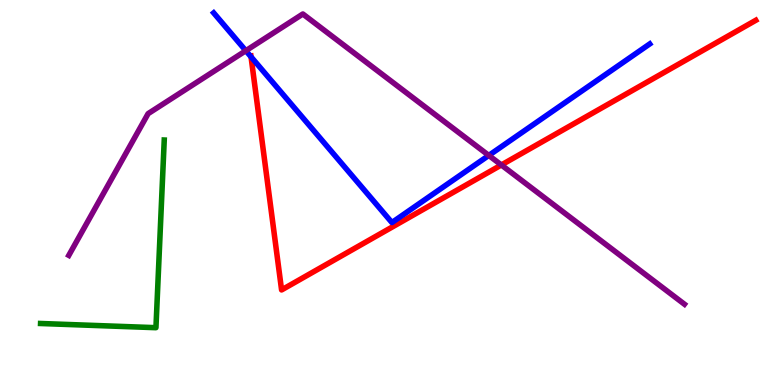[{'lines': ['blue', 'red'], 'intersections': [{'x': 3.24, 'y': 8.52}]}, {'lines': ['green', 'red'], 'intersections': []}, {'lines': ['purple', 'red'], 'intersections': [{'x': 6.47, 'y': 5.72}]}, {'lines': ['blue', 'green'], 'intersections': []}, {'lines': ['blue', 'purple'], 'intersections': [{'x': 3.17, 'y': 8.68}, {'x': 6.31, 'y': 5.96}]}, {'lines': ['green', 'purple'], 'intersections': []}]